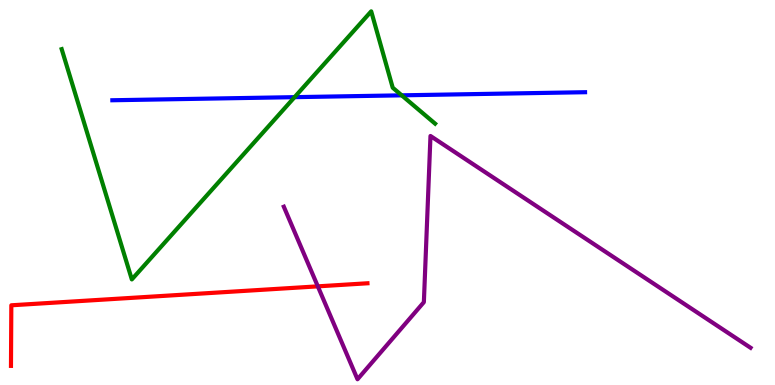[{'lines': ['blue', 'red'], 'intersections': []}, {'lines': ['green', 'red'], 'intersections': []}, {'lines': ['purple', 'red'], 'intersections': [{'x': 4.1, 'y': 2.56}]}, {'lines': ['blue', 'green'], 'intersections': [{'x': 3.8, 'y': 7.48}, {'x': 5.18, 'y': 7.52}]}, {'lines': ['blue', 'purple'], 'intersections': []}, {'lines': ['green', 'purple'], 'intersections': []}]